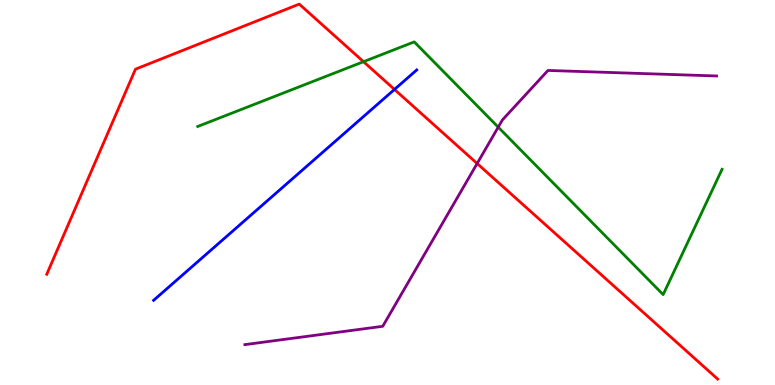[{'lines': ['blue', 'red'], 'intersections': [{'x': 5.09, 'y': 7.68}]}, {'lines': ['green', 'red'], 'intersections': [{'x': 4.69, 'y': 8.4}]}, {'lines': ['purple', 'red'], 'intersections': [{'x': 6.16, 'y': 5.75}]}, {'lines': ['blue', 'green'], 'intersections': []}, {'lines': ['blue', 'purple'], 'intersections': []}, {'lines': ['green', 'purple'], 'intersections': [{'x': 6.43, 'y': 6.7}]}]